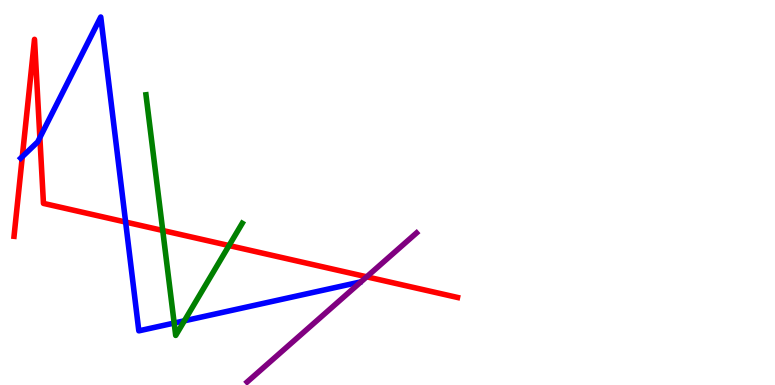[{'lines': ['blue', 'red'], 'intersections': [{'x': 0.288, 'y': 5.93}, {'x': 0.514, 'y': 6.43}, {'x': 1.62, 'y': 4.23}]}, {'lines': ['green', 'red'], 'intersections': [{'x': 2.1, 'y': 4.01}, {'x': 2.96, 'y': 3.62}]}, {'lines': ['purple', 'red'], 'intersections': [{'x': 4.73, 'y': 2.81}]}, {'lines': ['blue', 'green'], 'intersections': [{'x': 2.25, 'y': 1.61}, {'x': 2.38, 'y': 1.67}]}, {'lines': ['blue', 'purple'], 'intersections': []}, {'lines': ['green', 'purple'], 'intersections': []}]